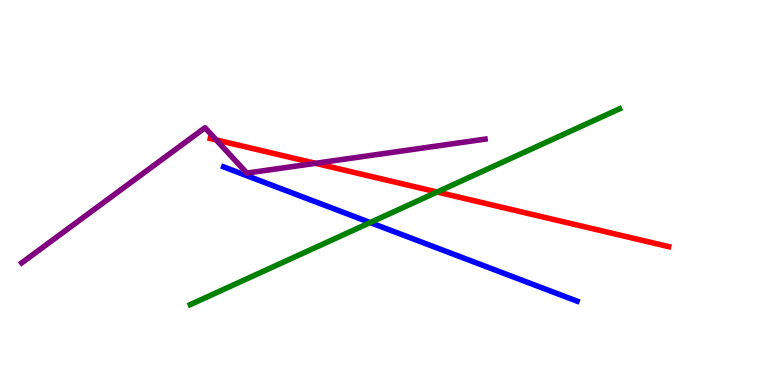[{'lines': ['blue', 'red'], 'intersections': []}, {'lines': ['green', 'red'], 'intersections': [{'x': 5.64, 'y': 5.01}]}, {'lines': ['purple', 'red'], 'intersections': [{'x': 2.79, 'y': 6.37}, {'x': 4.07, 'y': 5.76}]}, {'lines': ['blue', 'green'], 'intersections': [{'x': 4.78, 'y': 4.22}]}, {'lines': ['blue', 'purple'], 'intersections': []}, {'lines': ['green', 'purple'], 'intersections': []}]